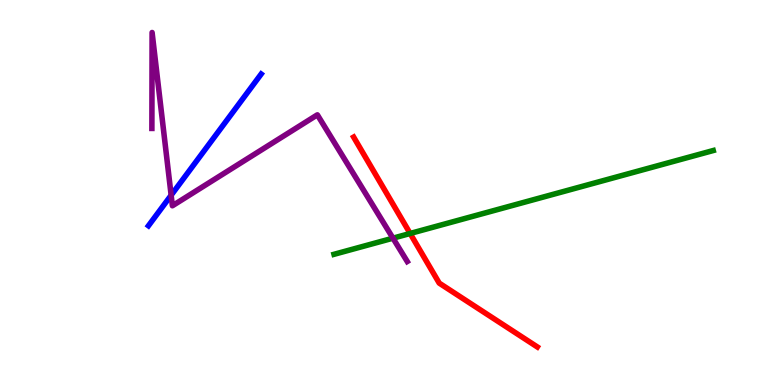[{'lines': ['blue', 'red'], 'intersections': []}, {'lines': ['green', 'red'], 'intersections': [{'x': 5.29, 'y': 3.94}]}, {'lines': ['purple', 'red'], 'intersections': []}, {'lines': ['blue', 'green'], 'intersections': []}, {'lines': ['blue', 'purple'], 'intersections': [{'x': 2.21, 'y': 4.93}]}, {'lines': ['green', 'purple'], 'intersections': [{'x': 5.07, 'y': 3.81}]}]